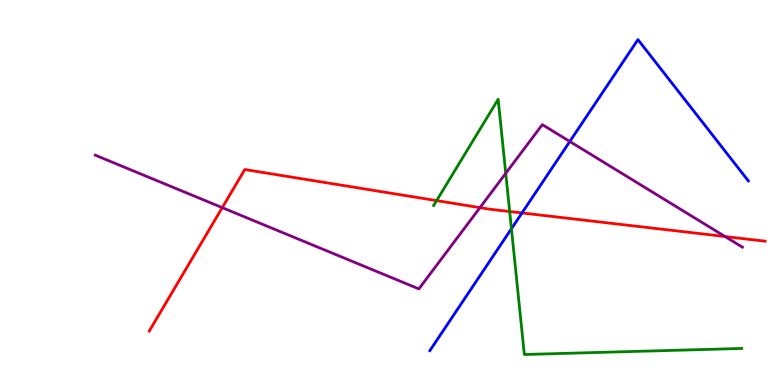[{'lines': ['blue', 'red'], 'intersections': [{'x': 6.74, 'y': 4.47}]}, {'lines': ['green', 'red'], 'intersections': [{'x': 5.63, 'y': 4.79}, {'x': 6.58, 'y': 4.51}]}, {'lines': ['purple', 'red'], 'intersections': [{'x': 2.87, 'y': 4.61}, {'x': 6.19, 'y': 4.61}, {'x': 9.36, 'y': 3.86}]}, {'lines': ['blue', 'green'], 'intersections': [{'x': 6.6, 'y': 4.06}]}, {'lines': ['blue', 'purple'], 'intersections': [{'x': 7.35, 'y': 6.33}]}, {'lines': ['green', 'purple'], 'intersections': [{'x': 6.53, 'y': 5.5}]}]